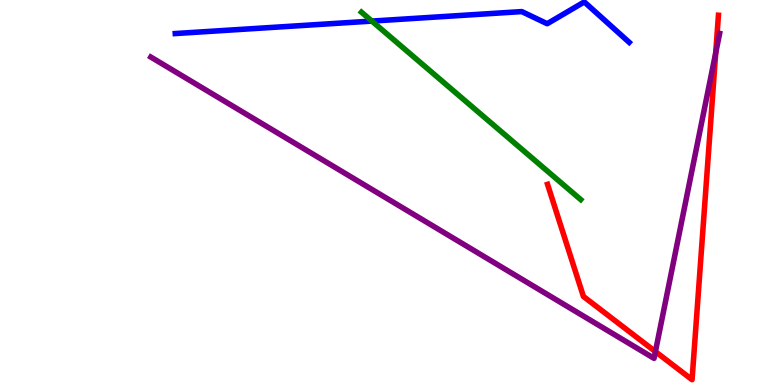[{'lines': ['blue', 'red'], 'intersections': []}, {'lines': ['green', 'red'], 'intersections': []}, {'lines': ['purple', 'red'], 'intersections': [{'x': 8.46, 'y': 0.868}, {'x': 9.24, 'y': 8.63}]}, {'lines': ['blue', 'green'], 'intersections': [{'x': 4.8, 'y': 9.45}]}, {'lines': ['blue', 'purple'], 'intersections': []}, {'lines': ['green', 'purple'], 'intersections': []}]